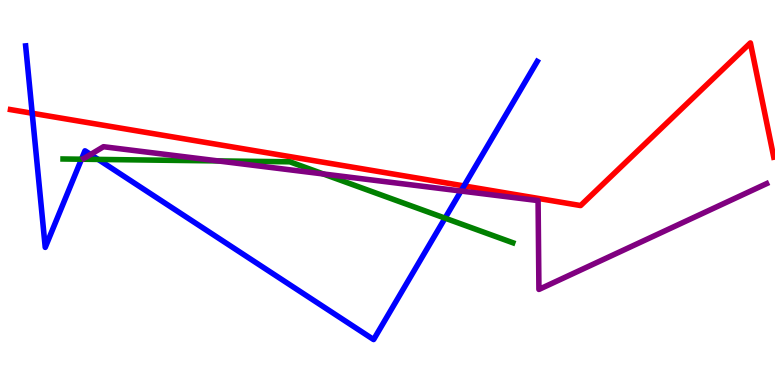[{'lines': ['blue', 'red'], 'intersections': [{'x': 0.415, 'y': 7.06}, {'x': 5.99, 'y': 5.17}]}, {'lines': ['green', 'red'], 'intersections': []}, {'lines': ['purple', 'red'], 'intersections': []}, {'lines': ['blue', 'green'], 'intersections': [{'x': 1.05, 'y': 5.86}, {'x': 1.27, 'y': 5.86}, {'x': 5.74, 'y': 4.33}]}, {'lines': ['blue', 'purple'], 'intersections': [{'x': 1.17, 'y': 5.99}, {'x': 5.95, 'y': 5.04}]}, {'lines': ['green', 'purple'], 'intersections': [{'x': 2.81, 'y': 5.82}, {'x': 4.17, 'y': 5.48}]}]